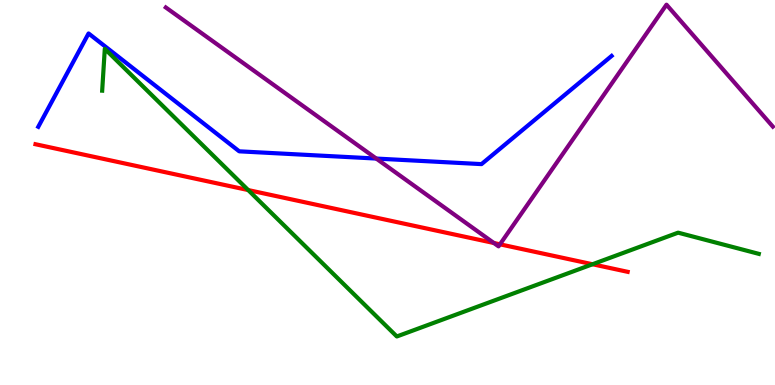[{'lines': ['blue', 'red'], 'intersections': []}, {'lines': ['green', 'red'], 'intersections': [{'x': 3.2, 'y': 5.06}, {'x': 7.65, 'y': 3.14}]}, {'lines': ['purple', 'red'], 'intersections': [{'x': 6.37, 'y': 3.69}, {'x': 6.45, 'y': 3.65}]}, {'lines': ['blue', 'green'], 'intersections': []}, {'lines': ['blue', 'purple'], 'intersections': [{'x': 4.85, 'y': 5.88}]}, {'lines': ['green', 'purple'], 'intersections': []}]